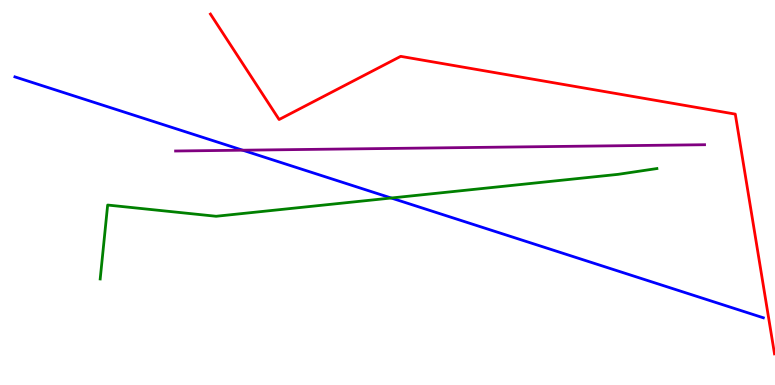[{'lines': ['blue', 'red'], 'intersections': []}, {'lines': ['green', 'red'], 'intersections': []}, {'lines': ['purple', 'red'], 'intersections': []}, {'lines': ['blue', 'green'], 'intersections': [{'x': 5.05, 'y': 4.86}]}, {'lines': ['blue', 'purple'], 'intersections': [{'x': 3.13, 'y': 6.1}]}, {'lines': ['green', 'purple'], 'intersections': []}]